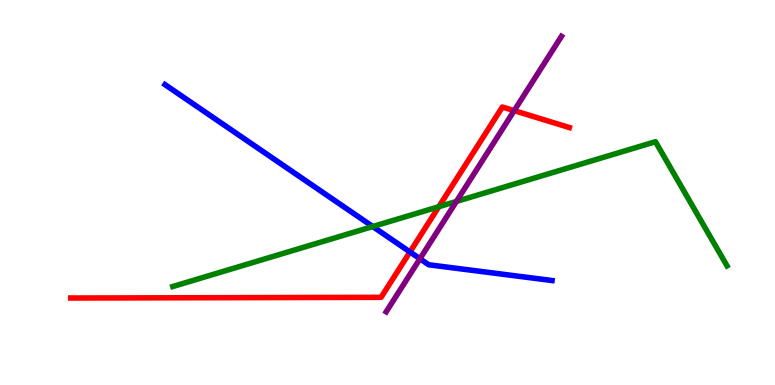[{'lines': ['blue', 'red'], 'intersections': [{'x': 5.29, 'y': 3.46}]}, {'lines': ['green', 'red'], 'intersections': [{'x': 5.66, 'y': 4.63}]}, {'lines': ['purple', 'red'], 'intersections': [{'x': 6.63, 'y': 7.13}]}, {'lines': ['blue', 'green'], 'intersections': [{'x': 4.81, 'y': 4.12}]}, {'lines': ['blue', 'purple'], 'intersections': [{'x': 5.42, 'y': 3.28}]}, {'lines': ['green', 'purple'], 'intersections': [{'x': 5.89, 'y': 4.77}]}]